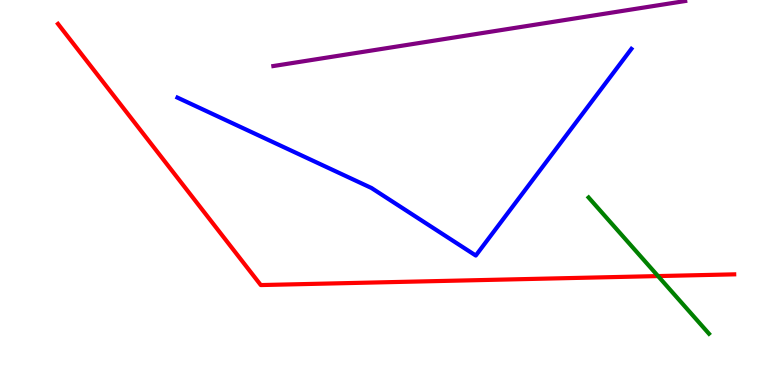[{'lines': ['blue', 'red'], 'intersections': []}, {'lines': ['green', 'red'], 'intersections': [{'x': 8.49, 'y': 2.83}]}, {'lines': ['purple', 'red'], 'intersections': []}, {'lines': ['blue', 'green'], 'intersections': []}, {'lines': ['blue', 'purple'], 'intersections': []}, {'lines': ['green', 'purple'], 'intersections': []}]